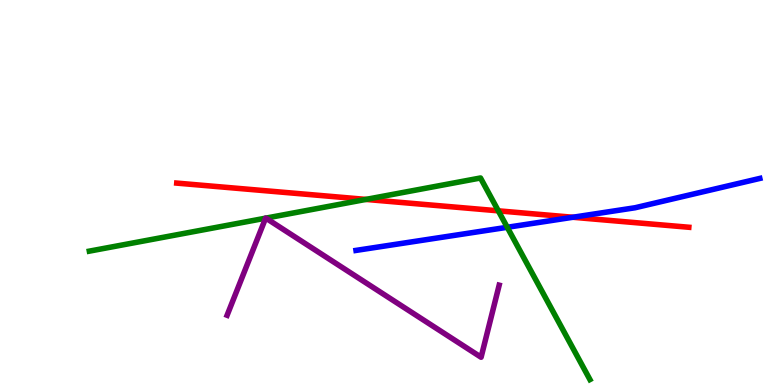[{'lines': ['blue', 'red'], 'intersections': [{'x': 7.39, 'y': 4.36}]}, {'lines': ['green', 'red'], 'intersections': [{'x': 4.72, 'y': 4.82}, {'x': 6.43, 'y': 4.52}]}, {'lines': ['purple', 'red'], 'intersections': []}, {'lines': ['blue', 'green'], 'intersections': [{'x': 6.55, 'y': 4.1}]}, {'lines': ['blue', 'purple'], 'intersections': []}, {'lines': ['green', 'purple'], 'intersections': [{'x': 3.43, 'y': 4.33}, {'x': 3.43, 'y': 4.33}]}]